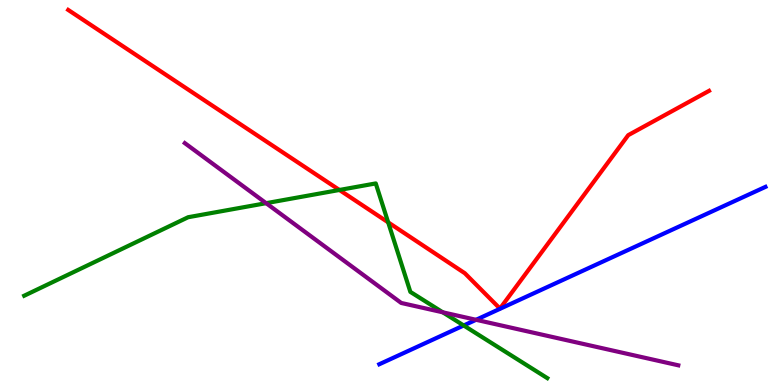[{'lines': ['blue', 'red'], 'intersections': []}, {'lines': ['green', 'red'], 'intersections': [{'x': 4.38, 'y': 5.07}, {'x': 5.01, 'y': 4.22}]}, {'lines': ['purple', 'red'], 'intersections': []}, {'lines': ['blue', 'green'], 'intersections': [{'x': 5.98, 'y': 1.55}]}, {'lines': ['blue', 'purple'], 'intersections': [{'x': 6.14, 'y': 1.69}]}, {'lines': ['green', 'purple'], 'intersections': [{'x': 3.43, 'y': 4.72}, {'x': 5.71, 'y': 1.89}]}]